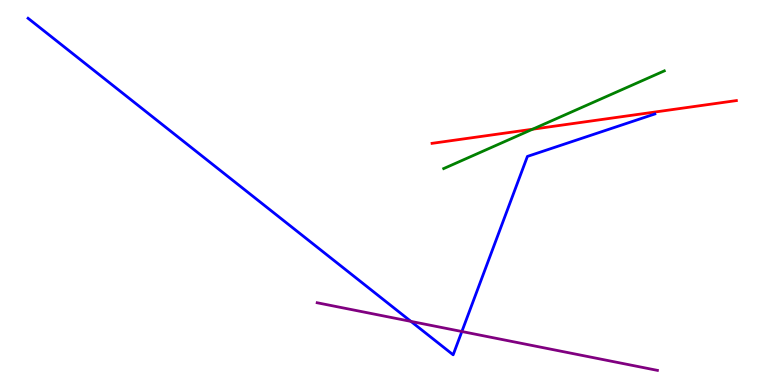[{'lines': ['blue', 'red'], 'intersections': []}, {'lines': ['green', 'red'], 'intersections': [{'x': 6.87, 'y': 6.64}]}, {'lines': ['purple', 'red'], 'intersections': []}, {'lines': ['blue', 'green'], 'intersections': []}, {'lines': ['blue', 'purple'], 'intersections': [{'x': 5.3, 'y': 1.65}, {'x': 5.96, 'y': 1.39}]}, {'lines': ['green', 'purple'], 'intersections': []}]